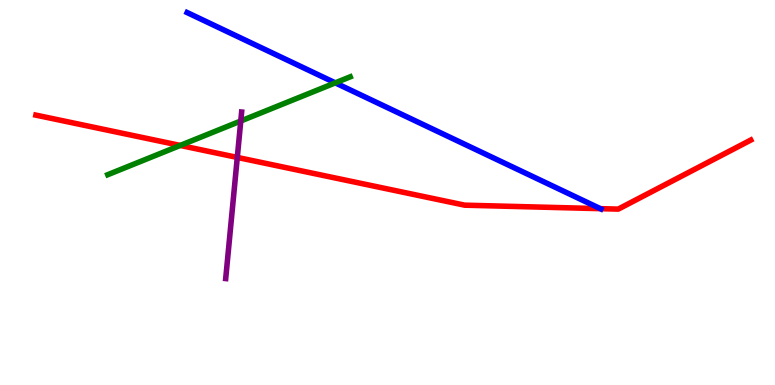[{'lines': ['blue', 'red'], 'intersections': [{'x': 7.75, 'y': 4.58}]}, {'lines': ['green', 'red'], 'intersections': [{'x': 2.33, 'y': 6.22}]}, {'lines': ['purple', 'red'], 'intersections': [{'x': 3.06, 'y': 5.91}]}, {'lines': ['blue', 'green'], 'intersections': [{'x': 4.33, 'y': 7.85}]}, {'lines': ['blue', 'purple'], 'intersections': []}, {'lines': ['green', 'purple'], 'intersections': [{'x': 3.11, 'y': 6.86}]}]